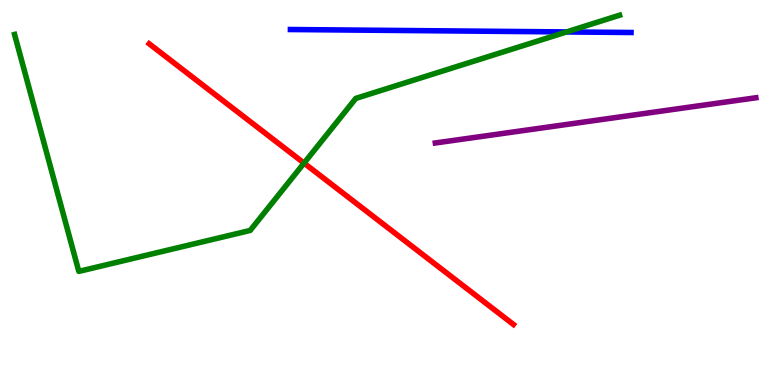[{'lines': ['blue', 'red'], 'intersections': []}, {'lines': ['green', 'red'], 'intersections': [{'x': 3.92, 'y': 5.76}]}, {'lines': ['purple', 'red'], 'intersections': []}, {'lines': ['blue', 'green'], 'intersections': [{'x': 7.31, 'y': 9.17}]}, {'lines': ['blue', 'purple'], 'intersections': []}, {'lines': ['green', 'purple'], 'intersections': []}]